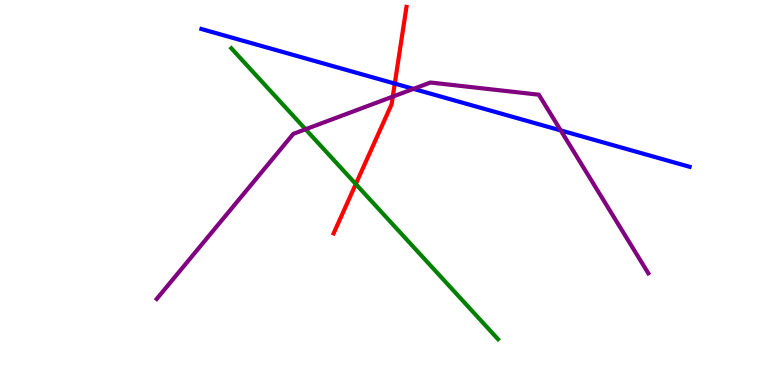[{'lines': ['blue', 'red'], 'intersections': [{'x': 5.09, 'y': 7.83}]}, {'lines': ['green', 'red'], 'intersections': [{'x': 4.59, 'y': 5.22}]}, {'lines': ['purple', 'red'], 'intersections': [{'x': 5.07, 'y': 7.49}]}, {'lines': ['blue', 'green'], 'intersections': []}, {'lines': ['blue', 'purple'], 'intersections': [{'x': 5.34, 'y': 7.69}, {'x': 7.24, 'y': 6.61}]}, {'lines': ['green', 'purple'], 'intersections': [{'x': 3.94, 'y': 6.64}]}]